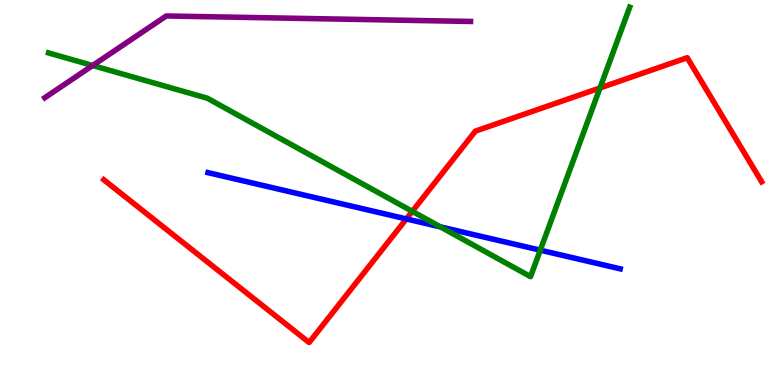[{'lines': ['blue', 'red'], 'intersections': [{'x': 5.24, 'y': 4.31}]}, {'lines': ['green', 'red'], 'intersections': [{'x': 5.32, 'y': 4.51}, {'x': 7.74, 'y': 7.72}]}, {'lines': ['purple', 'red'], 'intersections': []}, {'lines': ['blue', 'green'], 'intersections': [{'x': 5.68, 'y': 4.11}, {'x': 6.97, 'y': 3.5}]}, {'lines': ['blue', 'purple'], 'intersections': []}, {'lines': ['green', 'purple'], 'intersections': [{'x': 1.2, 'y': 8.3}]}]